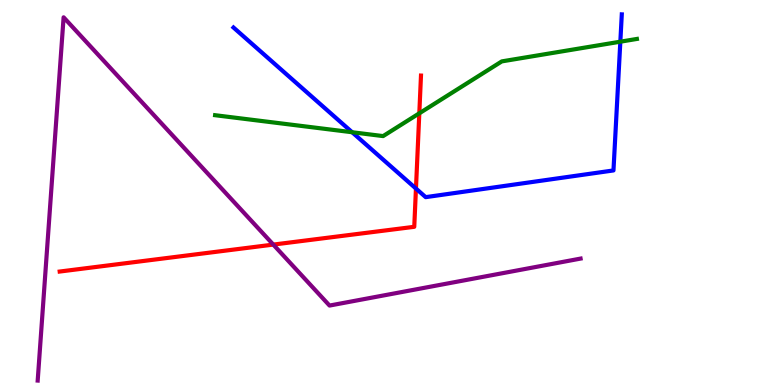[{'lines': ['blue', 'red'], 'intersections': [{'x': 5.37, 'y': 5.1}]}, {'lines': ['green', 'red'], 'intersections': [{'x': 5.41, 'y': 7.06}]}, {'lines': ['purple', 'red'], 'intersections': [{'x': 3.53, 'y': 3.65}]}, {'lines': ['blue', 'green'], 'intersections': [{'x': 4.54, 'y': 6.57}, {'x': 8.0, 'y': 8.92}]}, {'lines': ['blue', 'purple'], 'intersections': []}, {'lines': ['green', 'purple'], 'intersections': []}]